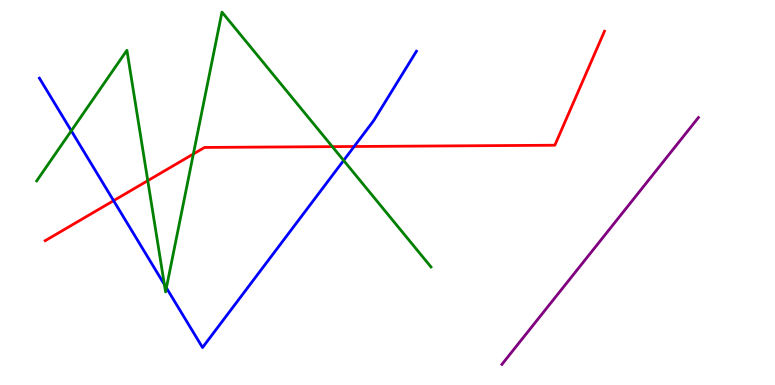[{'lines': ['blue', 'red'], 'intersections': [{'x': 1.47, 'y': 4.79}, {'x': 4.57, 'y': 6.19}]}, {'lines': ['green', 'red'], 'intersections': [{'x': 1.91, 'y': 5.31}, {'x': 2.5, 'y': 6.0}, {'x': 4.29, 'y': 6.19}]}, {'lines': ['purple', 'red'], 'intersections': []}, {'lines': ['blue', 'green'], 'intersections': [{'x': 0.92, 'y': 6.6}, {'x': 2.12, 'y': 2.61}, {'x': 2.15, 'y': 2.52}, {'x': 4.43, 'y': 5.83}]}, {'lines': ['blue', 'purple'], 'intersections': []}, {'lines': ['green', 'purple'], 'intersections': []}]